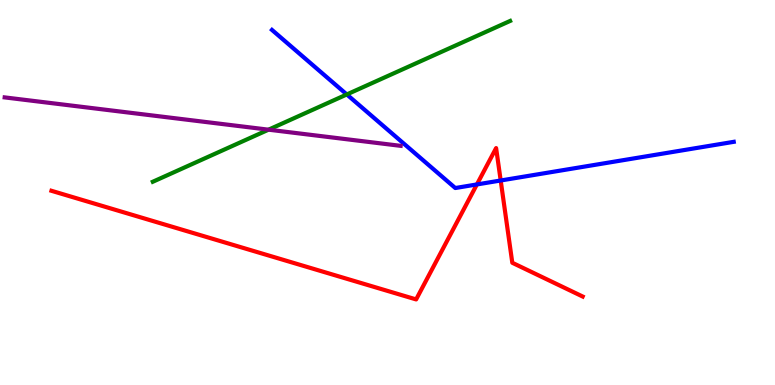[{'lines': ['blue', 'red'], 'intersections': [{'x': 6.15, 'y': 5.21}, {'x': 6.46, 'y': 5.31}]}, {'lines': ['green', 'red'], 'intersections': []}, {'lines': ['purple', 'red'], 'intersections': []}, {'lines': ['blue', 'green'], 'intersections': [{'x': 4.47, 'y': 7.55}]}, {'lines': ['blue', 'purple'], 'intersections': []}, {'lines': ['green', 'purple'], 'intersections': [{'x': 3.46, 'y': 6.63}]}]